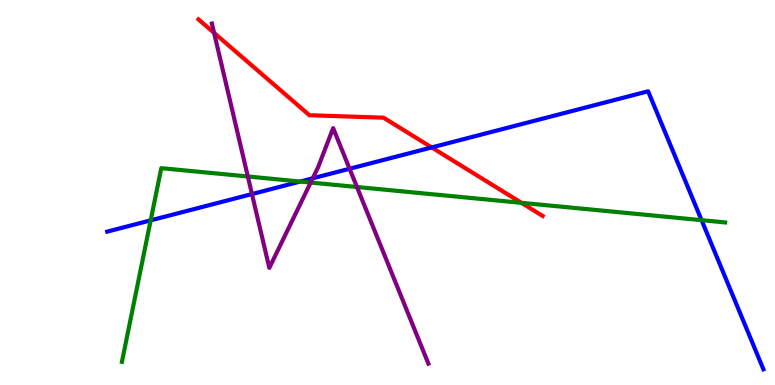[{'lines': ['blue', 'red'], 'intersections': [{'x': 5.57, 'y': 6.17}]}, {'lines': ['green', 'red'], 'intersections': [{'x': 6.73, 'y': 4.73}]}, {'lines': ['purple', 'red'], 'intersections': [{'x': 2.76, 'y': 9.15}]}, {'lines': ['blue', 'green'], 'intersections': [{'x': 1.94, 'y': 4.28}, {'x': 3.87, 'y': 5.28}, {'x': 9.05, 'y': 4.28}]}, {'lines': ['blue', 'purple'], 'intersections': [{'x': 3.25, 'y': 4.96}, {'x': 4.04, 'y': 5.37}, {'x': 4.51, 'y': 5.62}]}, {'lines': ['green', 'purple'], 'intersections': [{'x': 3.2, 'y': 5.42}, {'x': 4.01, 'y': 5.26}, {'x': 4.61, 'y': 5.14}]}]